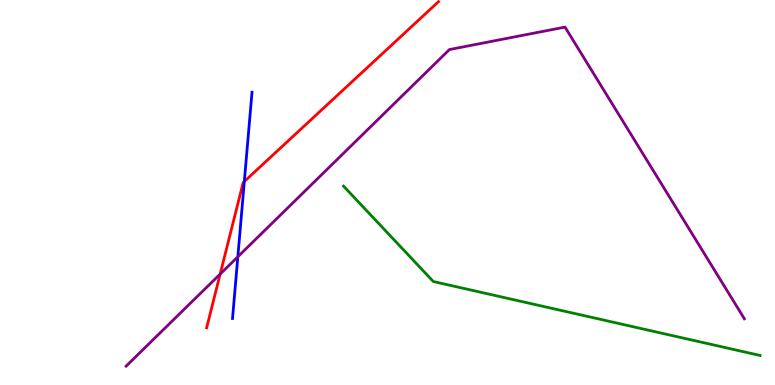[{'lines': ['blue', 'red'], 'intersections': [{'x': 3.15, 'y': 5.29}]}, {'lines': ['green', 'red'], 'intersections': []}, {'lines': ['purple', 'red'], 'intersections': [{'x': 2.84, 'y': 2.88}]}, {'lines': ['blue', 'green'], 'intersections': []}, {'lines': ['blue', 'purple'], 'intersections': [{'x': 3.07, 'y': 3.33}]}, {'lines': ['green', 'purple'], 'intersections': []}]